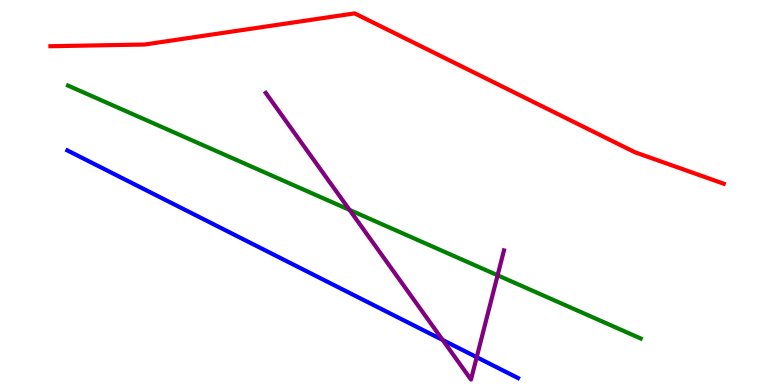[{'lines': ['blue', 'red'], 'intersections': []}, {'lines': ['green', 'red'], 'intersections': []}, {'lines': ['purple', 'red'], 'intersections': []}, {'lines': ['blue', 'green'], 'intersections': []}, {'lines': ['blue', 'purple'], 'intersections': [{'x': 5.71, 'y': 1.17}, {'x': 6.15, 'y': 0.723}]}, {'lines': ['green', 'purple'], 'intersections': [{'x': 4.51, 'y': 4.55}, {'x': 6.42, 'y': 2.85}]}]